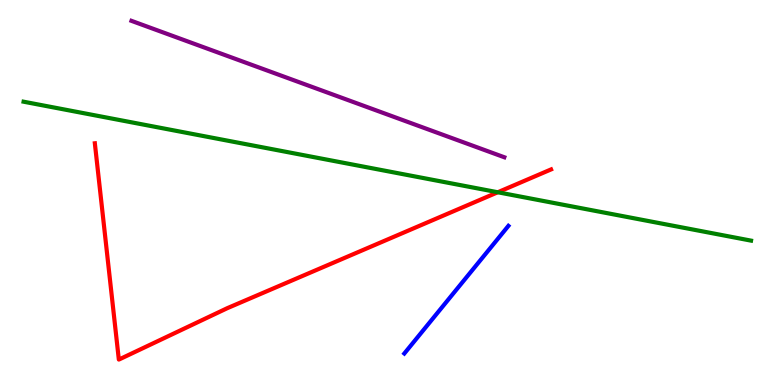[{'lines': ['blue', 'red'], 'intersections': []}, {'lines': ['green', 'red'], 'intersections': [{'x': 6.42, 'y': 5.01}]}, {'lines': ['purple', 'red'], 'intersections': []}, {'lines': ['blue', 'green'], 'intersections': []}, {'lines': ['blue', 'purple'], 'intersections': []}, {'lines': ['green', 'purple'], 'intersections': []}]